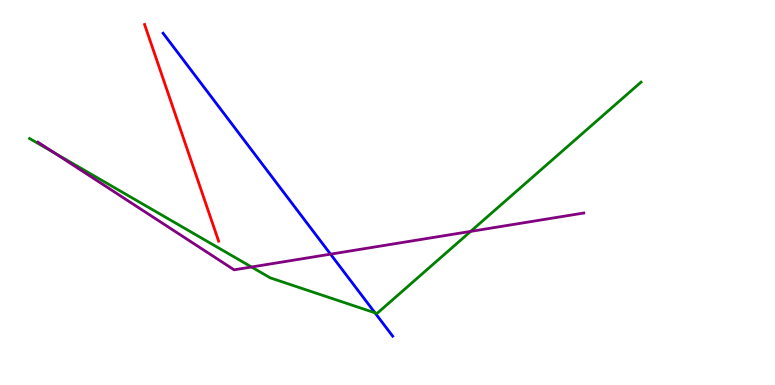[{'lines': ['blue', 'red'], 'intersections': []}, {'lines': ['green', 'red'], 'intersections': []}, {'lines': ['purple', 'red'], 'intersections': []}, {'lines': ['blue', 'green'], 'intersections': [{'x': 4.84, 'y': 1.88}]}, {'lines': ['blue', 'purple'], 'intersections': [{'x': 4.26, 'y': 3.4}]}, {'lines': ['green', 'purple'], 'intersections': [{'x': 0.704, 'y': 6.03}, {'x': 3.25, 'y': 3.07}, {'x': 6.07, 'y': 3.99}]}]